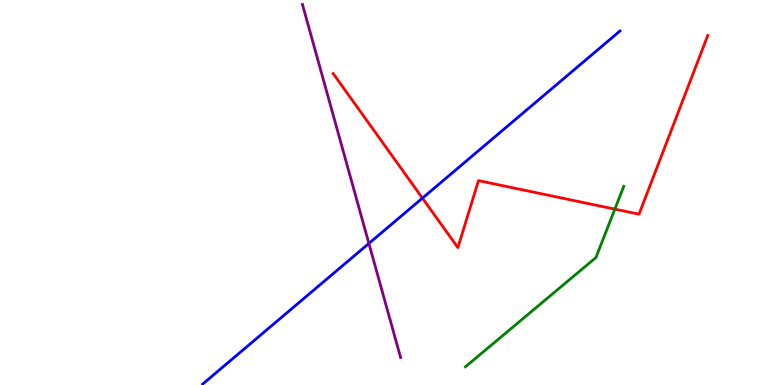[{'lines': ['blue', 'red'], 'intersections': [{'x': 5.45, 'y': 4.85}]}, {'lines': ['green', 'red'], 'intersections': [{'x': 7.93, 'y': 4.57}]}, {'lines': ['purple', 'red'], 'intersections': []}, {'lines': ['blue', 'green'], 'intersections': []}, {'lines': ['blue', 'purple'], 'intersections': [{'x': 4.76, 'y': 3.68}]}, {'lines': ['green', 'purple'], 'intersections': []}]